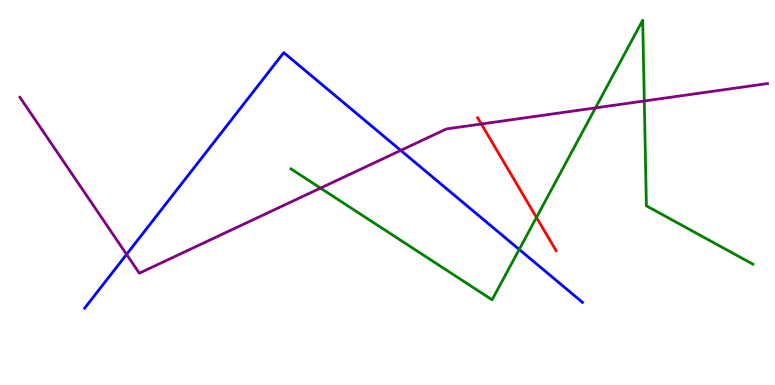[{'lines': ['blue', 'red'], 'intersections': []}, {'lines': ['green', 'red'], 'intersections': [{'x': 6.92, 'y': 4.35}]}, {'lines': ['purple', 'red'], 'intersections': [{'x': 6.21, 'y': 6.78}]}, {'lines': ['blue', 'green'], 'intersections': [{'x': 6.7, 'y': 3.52}]}, {'lines': ['blue', 'purple'], 'intersections': [{'x': 1.63, 'y': 3.39}, {'x': 5.17, 'y': 6.09}]}, {'lines': ['green', 'purple'], 'intersections': [{'x': 4.14, 'y': 5.11}, {'x': 7.68, 'y': 7.2}, {'x': 8.31, 'y': 7.38}]}]